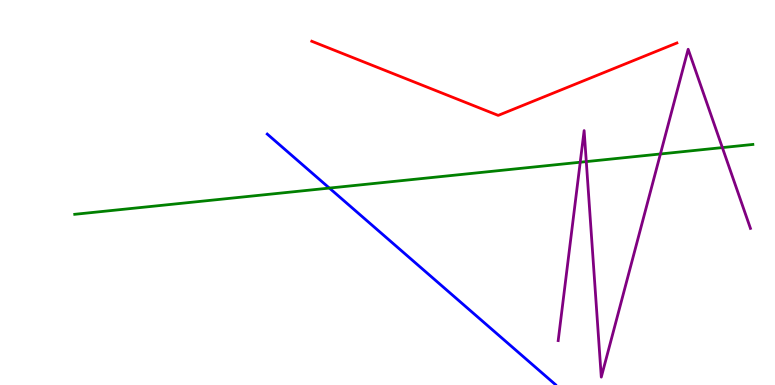[{'lines': ['blue', 'red'], 'intersections': []}, {'lines': ['green', 'red'], 'intersections': []}, {'lines': ['purple', 'red'], 'intersections': []}, {'lines': ['blue', 'green'], 'intersections': [{'x': 4.25, 'y': 5.11}]}, {'lines': ['blue', 'purple'], 'intersections': []}, {'lines': ['green', 'purple'], 'intersections': [{'x': 7.49, 'y': 5.79}, {'x': 7.57, 'y': 5.8}, {'x': 8.52, 'y': 6.0}, {'x': 9.32, 'y': 6.17}]}]